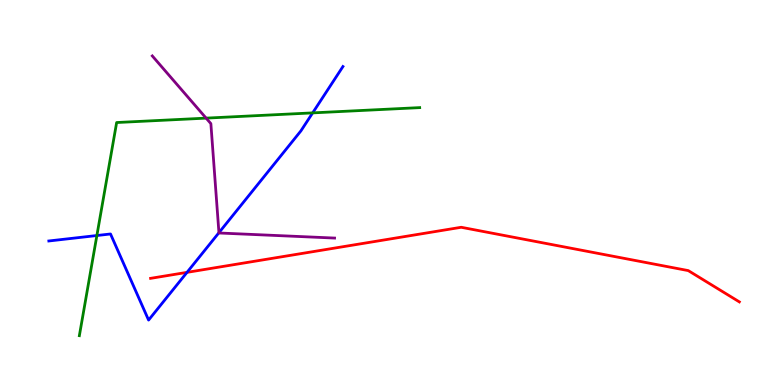[{'lines': ['blue', 'red'], 'intersections': [{'x': 2.41, 'y': 2.93}]}, {'lines': ['green', 'red'], 'intersections': []}, {'lines': ['purple', 'red'], 'intersections': []}, {'lines': ['blue', 'green'], 'intersections': [{'x': 1.25, 'y': 3.88}, {'x': 4.03, 'y': 7.07}]}, {'lines': ['blue', 'purple'], 'intersections': [{'x': 2.83, 'y': 3.96}]}, {'lines': ['green', 'purple'], 'intersections': [{'x': 2.66, 'y': 6.93}]}]